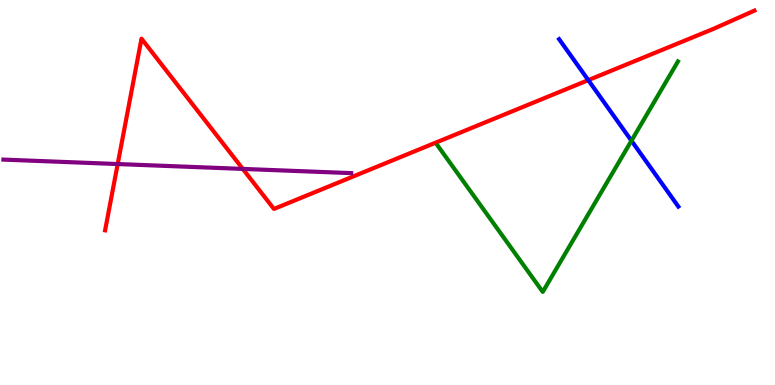[{'lines': ['blue', 'red'], 'intersections': [{'x': 7.59, 'y': 7.92}]}, {'lines': ['green', 'red'], 'intersections': []}, {'lines': ['purple', 'red'], 'intersections': [{'x': 1.52, 'y': 5.74}, {'x': 3.13, 'y': 5.61}]}, {'lines': ['blue', 'green'], 'intersections': [{'x': 8.15, 'y': 6.34}]}, {'lines': ['blue', 'purple'], 'intersections': []}, {'lines': ['green', 'purple'], 'intersections': []}]